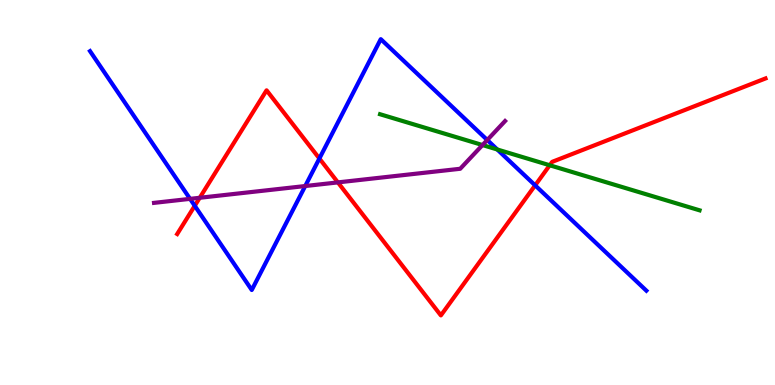[{'lines': ['blue', 'red'], 'intersections': [{'x': 2.51, 'y': 4.65}, {'x': 4.12, 'y': 5.88}, {'x': 6.91, 'y': 5.19}]}, {'lines': ['green', 'red'], 'intersections': [{'x': 7.09, 'y': 5.71}]}, {'lines': ['purple', 'red'], 'intersections': [{'x': 2.58, 'y': 4.86}, {'x': 4.36, 'y': 5.26}]}, {'lines': ['blue', 'green'], 'intersections': [{'x': 6.42, 'y': 6.12}]}, {'lines': ['blue', 'purple'], 'intersections': [{'x': 2.45, 'y': 4.83}, {'x': 3.94, 'y': 5.17}, {'x': 6.29, 'y': 6.36}]}, {'lines': ['green', 'purple'], 'intersections': [{'x': 6.23, 'y': 6.23}]}]